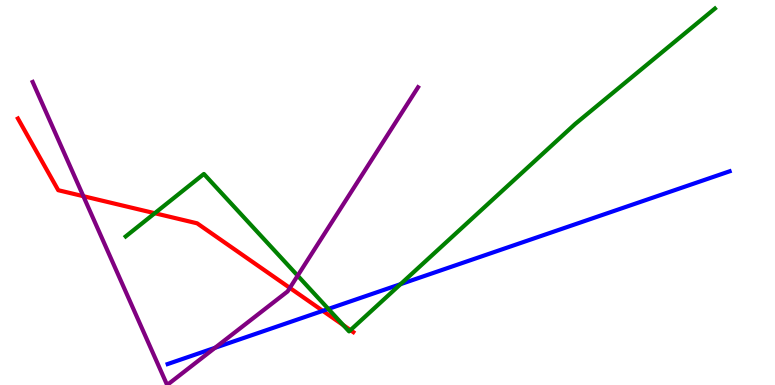[{'lines': ['blue', 'red'], 'intersections': [{'x': 4.16, 'y': 1.93}]}, {'lines': ['green', 'red'], 'intersections': [{'x': 2.0, 'y': 4.46}, {'x': 4.43, 'y': 1.55}, {'x': 4.52, 'y': 1.43}]}, {'lines': ['purple', 'red'], 'intersections': [{'x': 1.08, 'y': 4.9}, {'x': 3.74, 'y': 2.52}]}, {'lines': ['blue', 'green'], 'intersections': [{'x': 4.24, 'y': 1.98}, {'x': 5.17, 'y': 2.62}]}, {'lines': ['blue', 'purple'], 'intersections': [{'x': 2.77, 'y': 0.966}]}, {'lines': ['green', 'purple'], 'intersections': [{'x': 3.84, 'y': 2.84}]}]